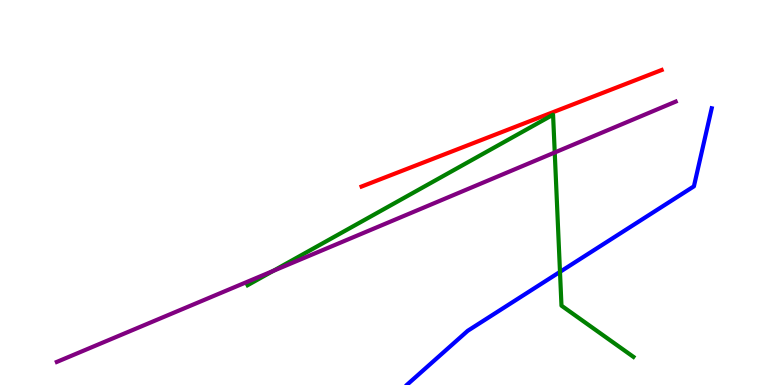[{'lines': ['blue', 'red'], 'intersections': []}, {'lines': ['green', 'red'], 'intersections': []}, {'lines': ['purple', 'red'], 'intersections': []}, {'lines': ['blue', 'green'], 'intersections': [{'x': 7.23, 'y': 2.94}]}, {'lines': ['blue', 'purple'], 'intersections': []}, {'lines': ['green', 'purple'], 'intersections': [{'x': 3.53, 'y': 2.96}, {'x': 7.16, 'y': 6.04}]}]